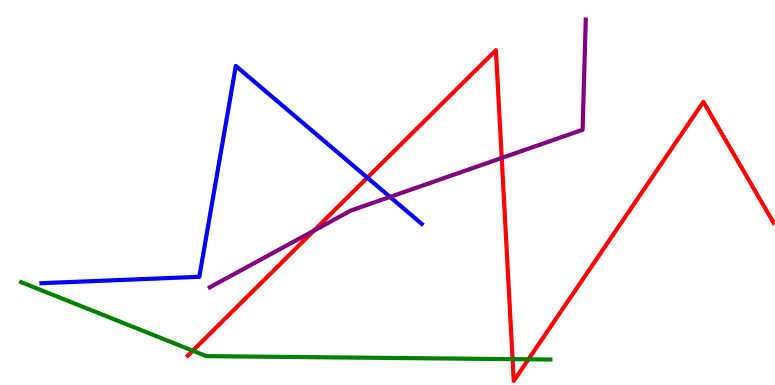[{'lines': ['blue', 'red'], 'intersections': [{'x': 4.74, 'y': 5.39}]}, {'lines': ['green', 'red'], 'intersections': [{'x': 2.49, 'y': 0.89}, {'x': 6.61, 'y': 0.671}, {'x': 6.82, 'y': 0.667}]}, {'lines': ['purple', 'red'], 'intersections': [{'x': 4.05, 'y': 4.01}, {'x': 6.47, 'y': 5.9}]}, {'lines': ['blue', 'green'], 'intersections': []}, {'lines': ['blue', 'purple'], 'intersections': [{'x': 5.03, 'y': 4.89}]}, {'lines': ['green', 'purple'], 'intersections': []}]